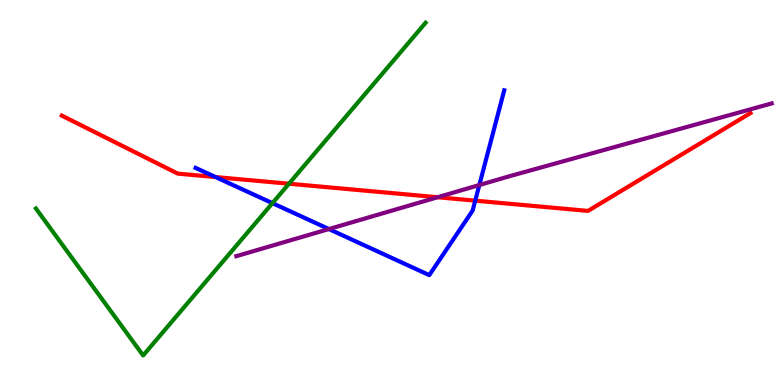[{'lines': ['blue', 'red'], 'intersections': [{'x': 2.78, 'y': 5.4}, {'x': 6.13, 'y': 4.79}]}, {'lines': ['green', 'red'], 'intersections': [{'x': 3.73, 'y': 5.23}]}, {'lines': ['purple', 'red'], 'intersections': [{'x': 5.65, 'y': 4.88}]}, {'lines': ['blue', 'green'], 'intersections': [{'x': 3.52, 'y': 4.72}]}, {'lines': ['blue', 'purple'], 'intersections': [{'x': 4.24, 'y': 4.05}, {'x': 6.18, 'y': 5.19}]}, {'lines': ['green', 'purple'], 'intersections': []}]